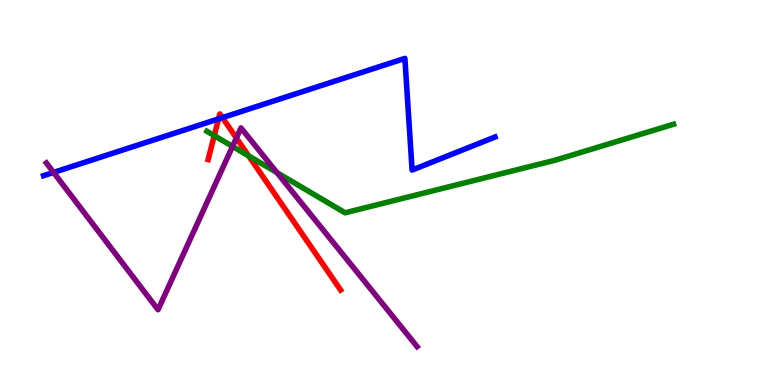[{'lines': ['blue', 'red'], 'intersections': [{'x': 2.82, 'y': 6.91}, {'x': 2.87, 'y': 6.94}]}, {'lines': ['green', 'red'], 'intersections': [{'x': 2.76, 'y': 6.48}, {'x': 3.21, 'y': 5.95}]}, {'lines': ['purple', 'red'], 'intersections': [{'x': 3.05, 'y': 6.42}]}, {'lines': ['blue', 'green'], 'intersections': []}, {'lines': ['blue', 'purple'], 'intersections': [{'x': 0.691, 'y': 5.52}]}, {'lines': ['green', 'purple'], 'intersections': [{'x': 3.0, 'y': 6.2}, {'x': 3.57, 'y': 5.52}]}]